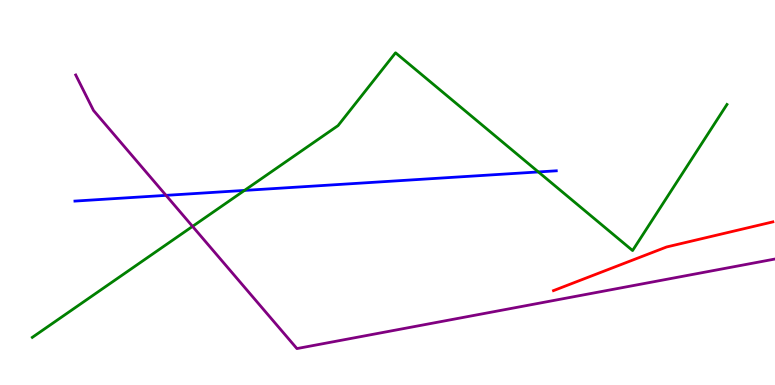[{'lines': ['blue', 'red'], 'intersections': []}, {'lines': ['green', 'red'], 'intersections': []}, {'lines': ['purple', 'red'], 'intersections': []}, {'lines': ['blue', 'green'], 'intersections': [{'x': 3.15, 'y': 5.05}, {'x': 6.95, 'y': 5.53}]}, {'lines': ['blue', 'purple'], 'intersections': [{'x': 2.14, 'y': 4.93}]}, {'lines': ['green', 'purple'], 'intersections': [{'x': 2.48, 'y': 4.12}]}]